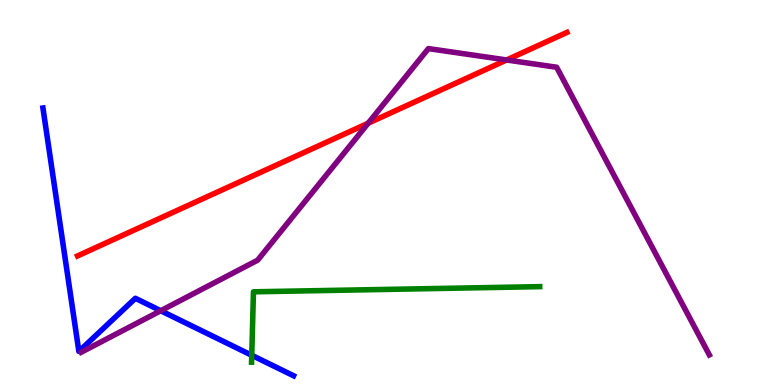[{'lines': ['blue', 'red'], 'intersections': []}, {'lines': ['green', 'red'], 'intersections': []}, {'lines': ['purple', 'red'], 'intersections': [{'x': 4.75, 'y': 6.8}, {'x': 6.54, 'y': 8.44}]}, {'lines': ['blue', 'green'], 'intersections': [{'x': 3.25, 'y': 0.772}]}, {'lines': ['blue', 'purple'], 'intersections': [{'x': 2.07, 'y': 1.93}]}, {'lines': ['green', 'purple'], 'intersections': []}]